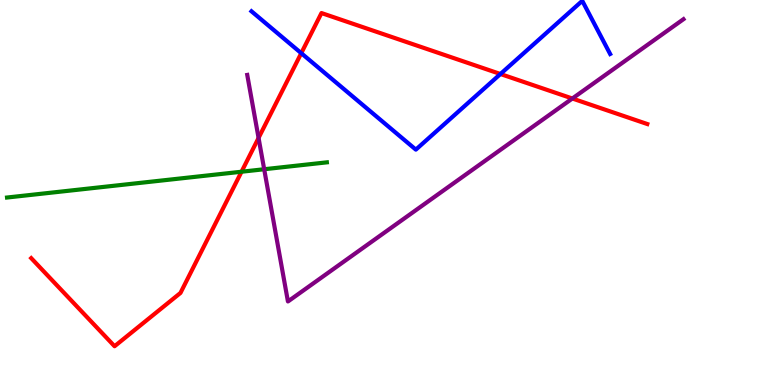[{'lines': ['blue', 'red'], 'intersections': [{'x': 3.89, 'y': 8.62}, {'x': 6.46, 'y': 8.08}]}, {'lines': ['green', 'red'], 'intersections': [{'x': 3.12, 'y': 5.54}]}, {'lines': ['purple', 'red'], 'intersections': [{'x': 3.34, 'y': 6.42}, {'x': 7.39, 'y': 7.44}]}, {'lines': ['blue', 'green'], 'intersections': []}, {'lines': ['blue', 'purple'], 'intersections': []}, {'lines': ['green', 'purple'], 'intersections': [{'x': 3.41, 'y': 5.6}]}]